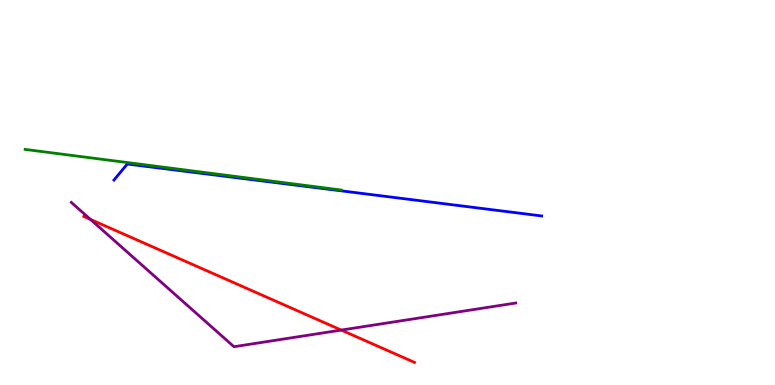[{'lines': ['blue', 'red'], 'intersections': []}, {'lines': ['green', 'red'], 'intersections': []}, {'lines': ['purple', 'red'], 'intersections': [{'x': 1.17, 'y': 4.3}, {'x': 4.4, 'y': 1.43}]}, {'lines': ['blue', 'green'], 'intersections': []}, {'lines': ['blue', 'purple'], 'intersections': []}, {'lines': ['green', 'purple'], 'intersections': []}]